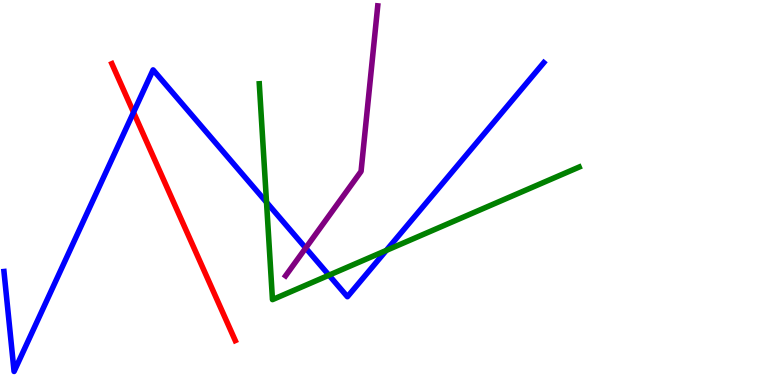[{'lines': ['blue', 'red'], 'intersections': [{'x': 1.72, 'y': 7.08}]}, {'lines': ['green', 'red'], 'intersections': []}, {'lines': ['purple', 'red'], 'intersections': []}, {'lines': ['blue', 'green'], 'intersections': [{'x': 3.44, 'y': 4.75}, {'x': 4.24, 'y': 2.85}, {'x': 4.98, 'y': 3.5}]}, {'lines': ['blue', 'purple'], 'intersections': [{'x': 3.94, 'y': 3.56}]}, {'lines': ['green', 'purple'], 'intersections': []}]